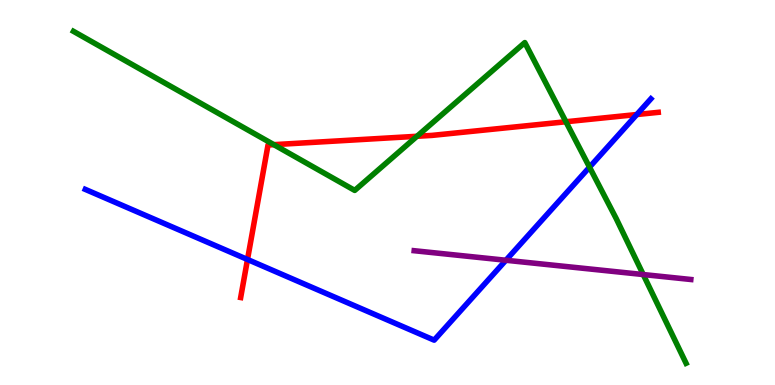[{'lines': ['blue', 'red'], 'intersections': [{'x': 3.19, 'y': 3.26}, {'x': 8.22, 'y': 7.03}]}, {'lines': ['green', 'red'], 'intersections': [{'x': 3.53, 'y': 6.24}, {'x': 5.38, 'y': 6.46}, {'x': 7.3, 'y': 6.84}]}, {'lines': ['purple', 'red'], 'intersections': []}, {'lines': ['blue', 'green'], 'intersections': [{'x': 7.61, 'y': 5.66}]}, {'lines': ['blue', 'purple'], 'intersections': [{'x': 6.53, 'y': 3.24}]}, {'lines': ['green', 'purple'], 'intersections': [{'x': 8.3, 'y': 2.87}]}]